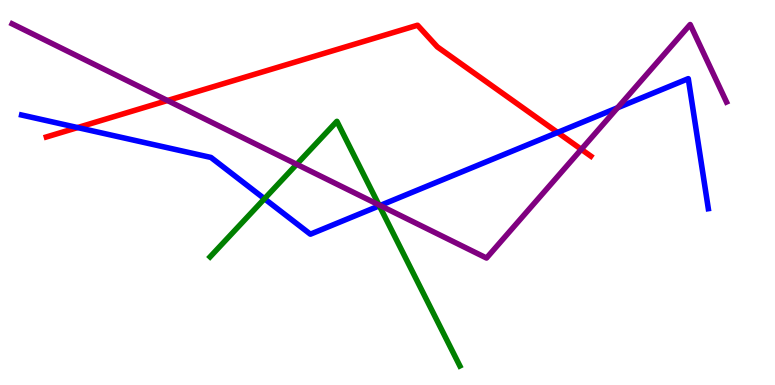[{'lines': ['blue', 'red'], 'intersections': [{'x': 1.0, 'y': 6.69}, {'x': 7.19, 'y': 6.56}]}, {'lines': ['green', 'red'], 'intersections': []}, {'lines': ['purple', 'red'], 'intersections': [{'x': 2.16, 'y': 7.39}, {'x': 7.5, 'y': 6.12}]}, {'lines': ['blue', 'green'], 'intersections': [{'x': 3.41, 'y': 4.84}, {'x': 4.9, 'y': 4.65}]}, {'lines': ['blue', 'purple'], 'intersections': [{'x': 4.9, 'y': 4.66}, {'x': 7.97, 'y': 7.2}]}, {'lines': ['green', 'purple'], 'intersections': [{'x': 3.83, 'y': 5.73}, {'x': 4.89, 'y': 4.68}]}]